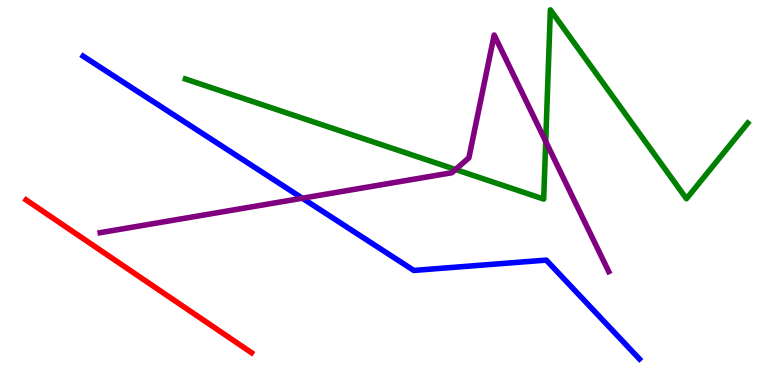[{'lines': ['blue', 'red'], 'intersections': []}, {'lines': ['green', 'red'], 'intersections': []}, {'lines': ['purple', 'red'], 'intersections': []}, {'lines': ['blue', 'green'], 'intersections': []}, {'lines': ['blue', 'purple'], 'intersections': [{'x': 3.9, 'y': 4.85}]}, {'lines': ['green', 'purple'], 'intersections': [{'x': 5.88, 'y': 5.6}, {'x': 7.04, 'y': 6.33}]}]